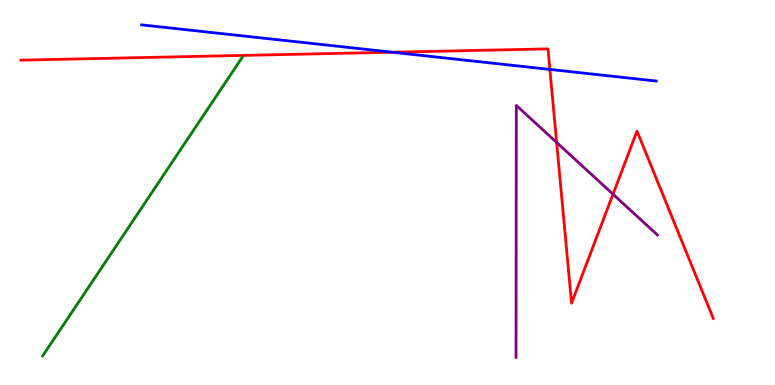[{'lines': ['blue', 'red'], 'intersections': [{'x': 5.06, 'y': 8.64}, {'x': 7.1, 'y': 8.2}]}, {'lines': ['green', 'red'], 'intersections': []}, {'lines': ['purple', 'red'], 'intersections': [{'x': 7.18, 'y': 6.3}, {'x': 7.91, 'y': 4.96}]}, {'lines': ['blue', 'green'], 'intersections': []}, {'lines': ['blue', 'purple'], 'intersections': []}, {'lines': ['green', 'purple'], 'intersections': []}]